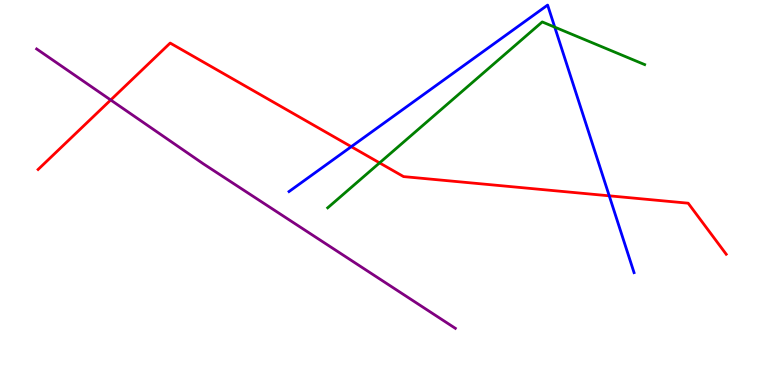[{'lines': ['blue', 'red'], 'intersections': [{'x': 4.53, 'y': 6.19}, {'x': 7.86, 'y': 4.91}]}, {'lines': ['green', 'red'], 'intersections': [{'x': 4.9, 'y': 5.77}]}, {'lines': ['purple', 'red'], 'intersections': [{'x': 1.43, 'y': 7.4}]}, {'lines': ['blue', 'green'], 'intersections': [{'x': 7.16, 'y': 9.3}]}, {'lines': ['blue', 'purple'], 'intersections': []}, {'lines': ['green', 'purple'], 'intersections': []}]